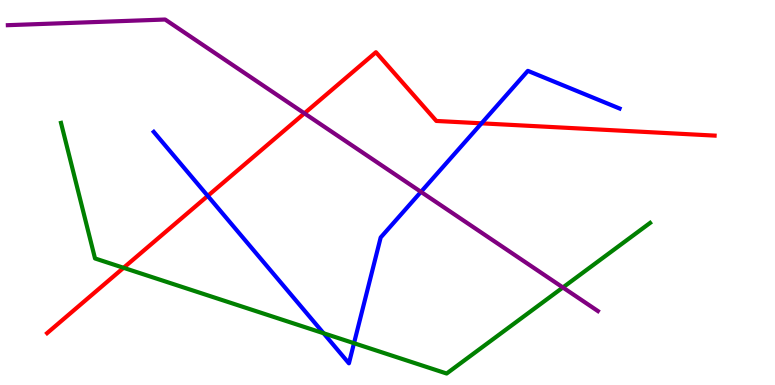[{'lines': ['blue', 'red'], 'intersections': [{'x': 2.68, 'y': 4.91}, {'x': 6.21, 'y': 6.8}]}, {'lines': ['green', 'red'], 'intersections': [{'x': 1.59, 'y': 3.04}]}, {'lines': ['purple', 'red'], 'intersections': [{'x': 3.93, 'y': 7.06}]}, {'lines': ['blue', 'green'], 'intersections': [{'x': 4.18, 'y': 1.34}, {'x': 4.57, 'y': 1.09}]}, {'lines': ['blue', 'purple'], 'intersections': [{'x': 5.43, 'y': 5.02}]}, {'lines': ['green', 'purple'], 'intersections': [{'x': 7.26, 'y': 2.53}]}]